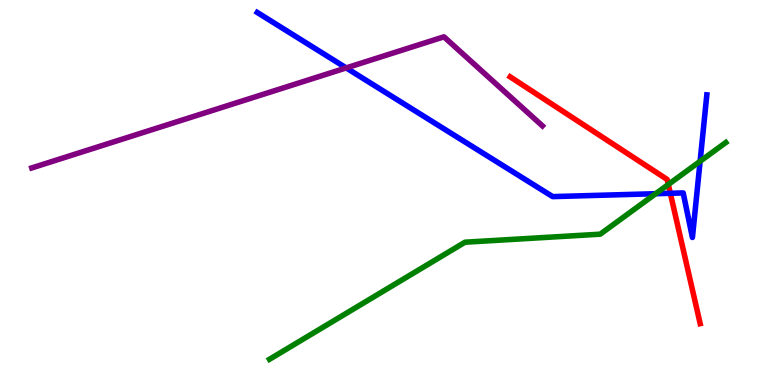[{'lines': ['blue', 'red'], 'intersections': [{'x': 8.65, 'y': 4.98}]}, {'lines': ['green', 'red'], 'intersections': [{'x': 8.62, 'y': 5.21}]}, {'lines': ['purple', 'red'], 'intersections': []}, {'lines': ['blue', 'green'], 'intersections': [{'x': 8.46, 'y': 4.97}, {'x': 9.03, 'y': 5.81}]}, {'lines': ['blue', 'purple'], 'intersections': [{'x': 4.47, 'y': 8.24}]}, {'lines': ['green', 'purple'], 'intersections': []}]